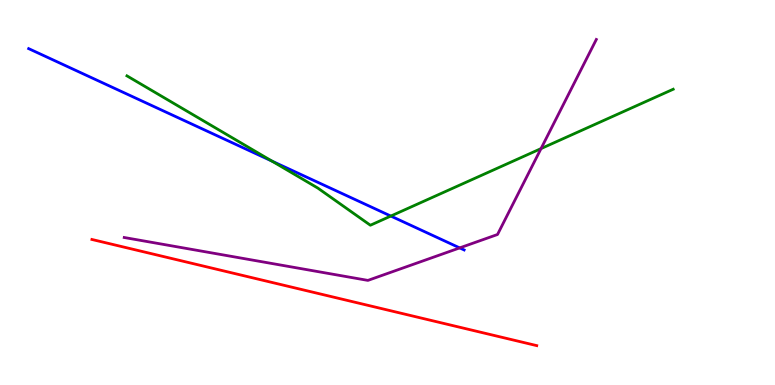[{'lines': ['blue', 'red'], 'intersections': []}, {'lines': ['green', 'red'], 'intersections': []}, {'lines': ['purple', 'red'], 'intersections': []}, {'lines': ['blue', 'green'], 'intersections': [{'x': 3.51, 'y': 5.82}, {'x': 5.04, 'y': 4.39}]}, {'lines': ['blue', 'purple'], 'intersections': [{'x': 5.93, 'y': 3.56}]}, {'lines': ['green', 'purple'], 'intersections': [{'x': 6.98, 'y': 6.14}]}]